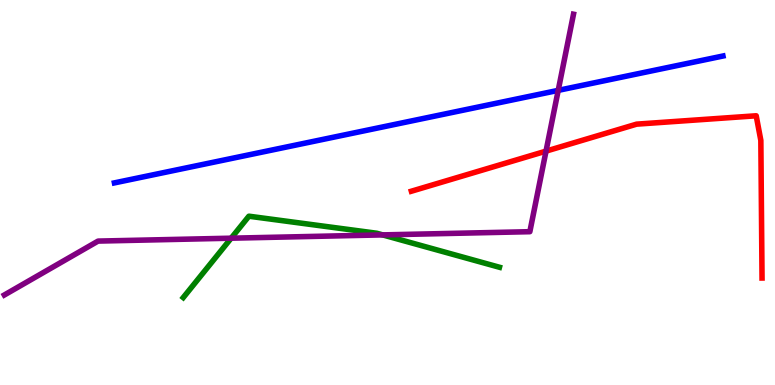[{'lines': ['blue', 'red'], 'intersections': []}, {'lines': ['green', 'red'], 'intersections': []}, {'lines': ['purple', 'red'], 'intersections': [{'x': 7.05, 'y': 6.07}]}, {'lines': ['blue', 'green'], 'intersections': []}, {'lines': ['blue', 'purple'], 'intersections': [{'x': 7.2, 'y': 7.65}]}, {'lines': ['green', 'purple'], 'intersections': [{'x': 2.98, 'y': 3.81}, {'x': 4.94, 'y': 3.9}]}]